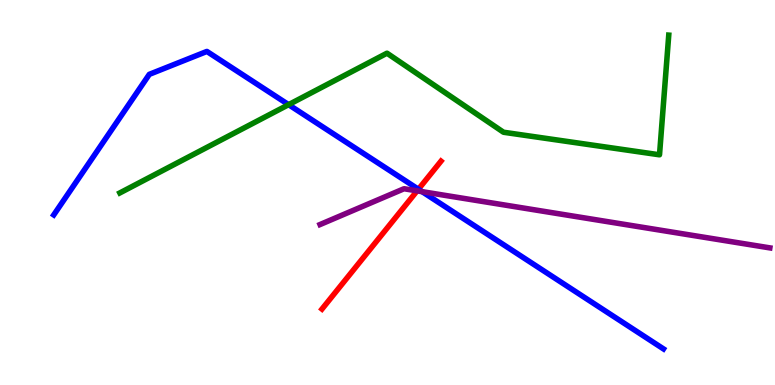[{'lines': ['blue', 'red'], 'intersections': [{'x': 5.4, 'y': 5.08}]}, {'lines': ['green', 'red'], 'intersections': []}, {'lines': ['purple', 'red'], 'intersections': [{'x': 5.38, 'y': 5.04}]}, {'lines': ['blue', 'green'], 'intersections': [{'x': 3.72, 'y': 7.28}]}, {'lines': ['blue', 'purple'], 'intersections': [{'x': 5.45, 'y': 5.02}]}, {'lines': ['green', 'purple'], 'intersections': []}]